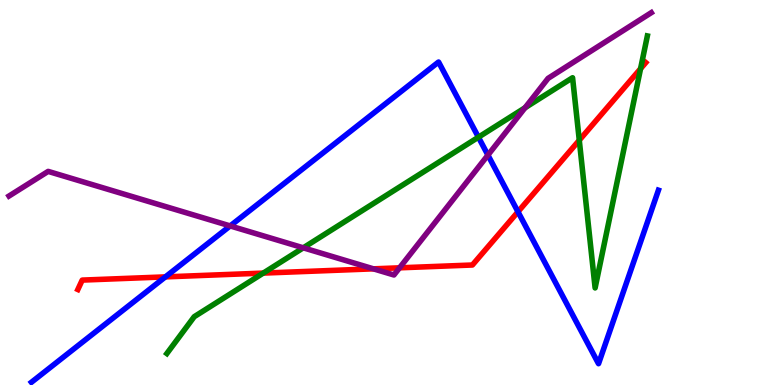[{'lines': ['blue', 'red'], 'intersections': [{'x': 2.13, 'y': 2.81}, {'x': 6.68, 'y': 4.5}]}, {'lines': ['green', 'red'], 'intersections': [{'x': 3.4, 'y': 2.91}, {'x': 7.47, 'y': 6.36}, {'x': 8.27, 'y': 8.22}]}, {'lines': ['purple', 'red'], 'intersections': [{'x': 4.82, 'y': 3.02}, {'x': 5.16, 'y': 3.04}]}, {'lines': ['blue', 'green'], 'intersections': [{'x': 6.17, 'y': 6.44}]}, {'lines': ['blue', 'purple'], 'intersections': [{'x': 2.97, 'y': 4.13}, {'x': 6.3, 'y': 5.97}]}, {'lines': ['green', 'purple'], 'intersections': [{'x': 3.91, 'y': 3.56}, {'x': 6.77, 'y': 7.2}]}]